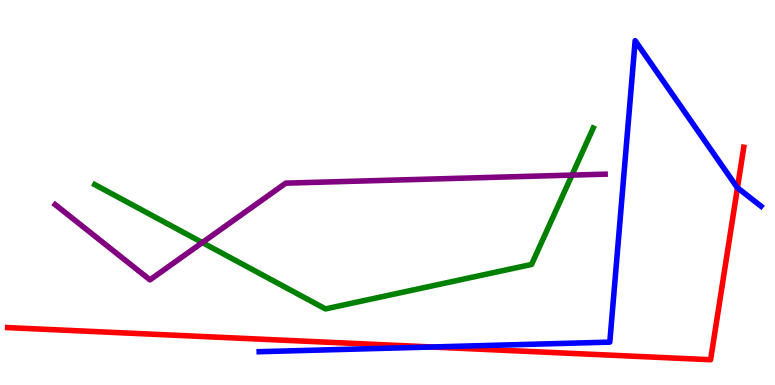[{'lines': ['blue', 'red'], 'intersections': [{'x': 5.57, 'y': 0.987}, {'x': 9.52, 'y': 5.12}]}, {'lines': ['green', 'red'], 'intersections': []}, {'lines': ['purple', 'red'], 'intersections': []}, {'lines': ['blue', 'green'], 'intersections': []}, {'lines': ['blue', 'purple'], 'intersections': []}, {'lines': ['green', 'purple'], 'intersections': [{'x': 2.61, 'y': 3.7}, {'x': 7.38, 'y': 5.45}]}]